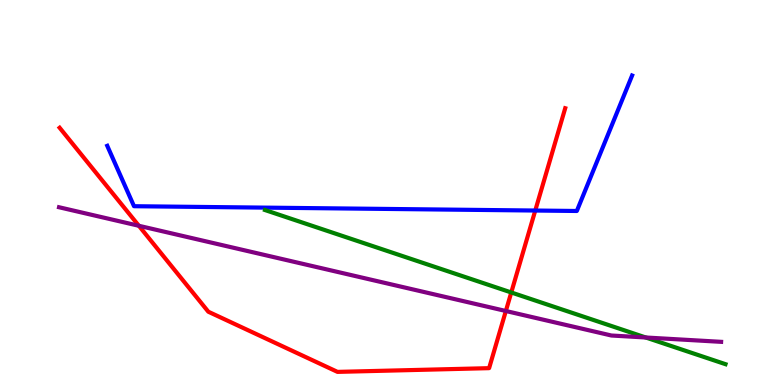[{'lines': ['blue', 'red'], 'intersections': [{'x': 6.91, 'y': 4.53}]}, {'lines': ['green', 'red'], 'intersections': [{'x': 6.6, 'y': 2.4}]}, {'lines': ['purple', 'red'], 'intersections': [{'x': 1.79, 'y': 4.14}, {'x': 6.53, 'y': 1.92}]}, {'lines': ['blue', 'green'], 'intersections': []}, {'lines': ['blue', 'purple'], 'intersections': []}, {'lines': ['green', 'purple'], 'intersections': [{'x': 8.33, 'y': 1.23}]}]